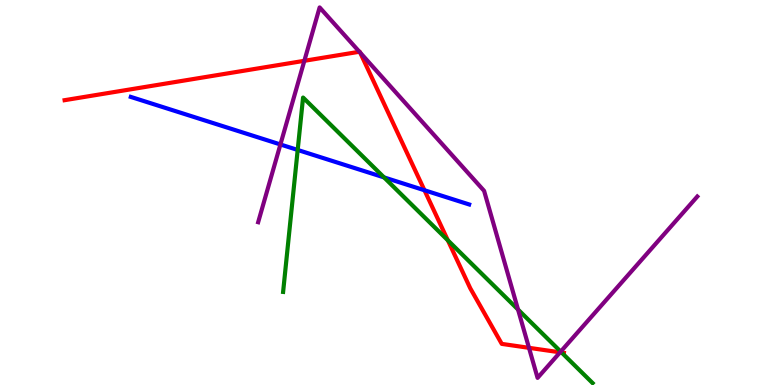[{'lines': ['blue', 'red'], 'intersections': [{'x': 5.48, 'y': 5.06}]}, {'lines': ['green', 'red'], 'intersections': [{'x': 5.78, 'y': 3.76}, {'x': 7.25, 'y': 0.843}]}, {'lines': ['purple', 'red'], 'intersections': [{'x': 3.93, 'y': 8.42}, {'x': 4.64, 'y': 8.66}, {'x': 4.65, 'y': 8.63}, {'x': 6.83, 'y': 0.966}, {'x': 7.23, 'y': 0.849}]}, {'lines': ['blue', 'green'], 'intersections': [{'x': 3.84, 'y': 6.11}, {'x': 4.96, 'y': 5.39}]}, {'lines': ['blue', 'purple'], 'intersections': [{'x': 3.62, 'y': 6.25}]}, {'lines': ['green', 'purple'], 'intersections': [{'x': 6.68, 'y': 1.96}, {'x': 7.23, 'y': 0.867}]}]